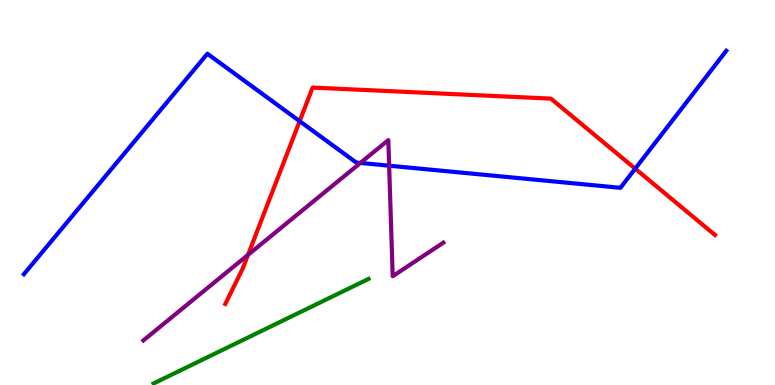[{'lines': ['blue', 'red'], 'intersections': [{'x': 3.87, 'y': 6.85}, {'x': 8.2, 'y': 5.62}]}, {'lines': ['green', 'red'], 'intersections': []}, {'lines': ['purple', 'red'], 'intersections': [{'x': 3.2, 'y': 3.38}]}, {'lines': ['blue', 'green'], 'intersections': []}, {'lines': ['blue', 'purple'], 'intersections': [{'x': 4.65, 'y': 5.77}, {'x': 5.02, 'y': 5.7}]}, {'lines': ['green', 'purple'], 'intersections': []}]